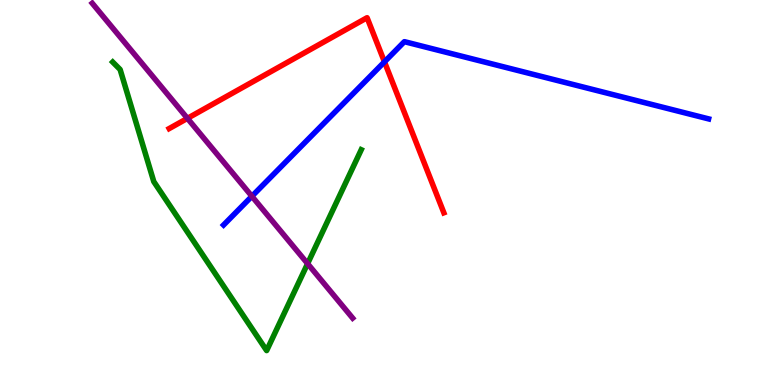[{'lines': ['blue', 'red'], 'intersections': [{'x': 4.96, 'y': 8.39}]}, {'lines': ['green', 'red'], 'intersections': []}, {'lines': ['purple', 'red'], 'intersections': [{'x': 2.42, 'y': 6.93}]}, {'lines': ['blue', 'green'], 'intersections': []}, {'lines': ['blue', 'purple'], 'intersections': [{'x': 3.25, 'y': 4.9}]}, {'lines': ['green', 'purple'], 'intersections': [{'x': 3.97, 'y': 3.15}]}]